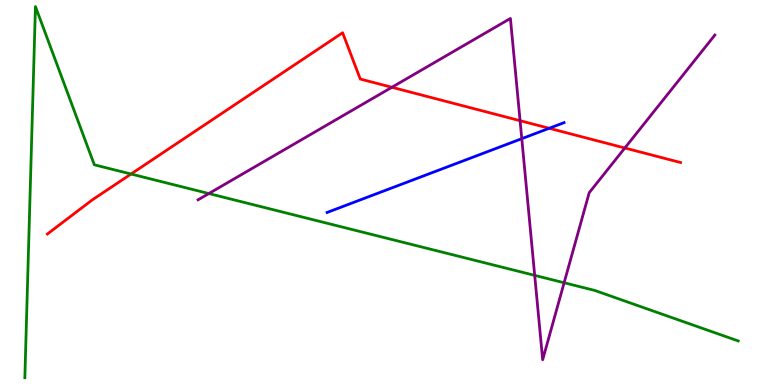[{'lines': ['blue', 'red'], 'intersections': [{'x': 7.09, 'y': 6.67}]}, {'lines': ['green', 'red'], 'intersections': [{'x': 1.69, 'y': 5.48}]}, {'lines': ['purple', 'red'], 'intersections': [{'x': 5.06, 'y': 7.73}, {'x': 6.71, 'y': 6.87}, {'x': 8.06, 'y': 6.16}]}, {'lines': ['blue', 'green'], 'intersections': []}, {'lines': ['blue', 'purple'], 'intersections': [{'x': 6.73, 'y': 6.4}]}, {'lines': ['green', 'purple'], 'intersections': [{'x': 2.69, 'y': 4.97}, {'x': 6.9, 'y': 2.85}, {'x': 7.28, 'y': 2.66}]}]